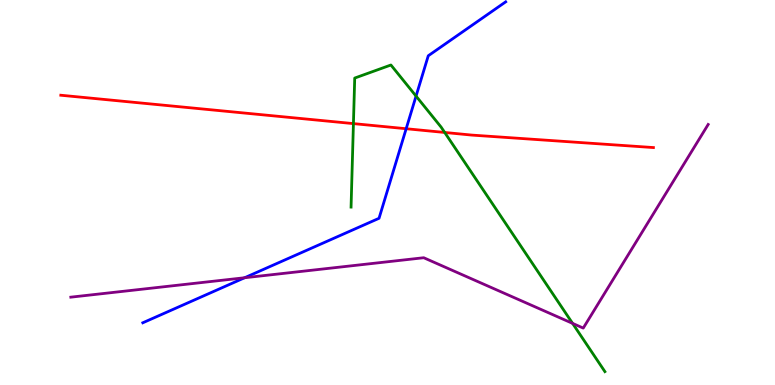[{'lines': ['blue', 'red'], 'intersections': [{'x': 5.24, 'y': 6.66}]}, {'lines': ['green', 'red'], 'intersections': [{'x': 4.56, 'y': 6.79}, {'x': 5.74, 'y': 6.56}]}, {'lines': ['purple', 'red'], 'intersections': []}, {'lines': ['blue', 'green'], 'intersections': [{'x': 5.37, 'y': 7.5}]}, {'lines': ['blue', 'purple'], 'intersections': [{'x': 3.16, 'y': 2.79}]}, {'lines': ['green', 'purple'], 'intersections': [{'x': 7.39, 'y': 1.6}]}]